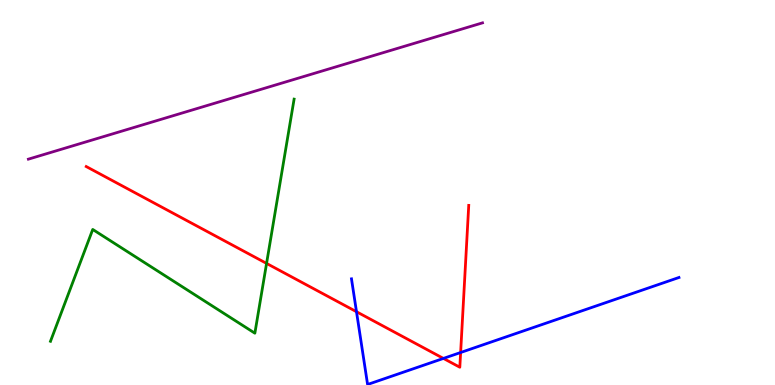[{'lines': ['blue', 'red'], 'intersections': [{'x': 4.6, 'y': 1.9}, {'x': 5.72, 'y': 0.69}, {'x': 5.94, 'y': 0.844}]}, {'lines': ['green', 'red'], 'intersections': [{'x': 3.44, 'y': 3.16}]}, {'lines': ['purple', 'red'], 'intersections': []}, {'lines': ['blue', 'green'], 'intersections': []}, {'lines': ['blue', 'purple'], 'intersections': []}, {'lines': ['green', 'purple'], 'intersections': []}]